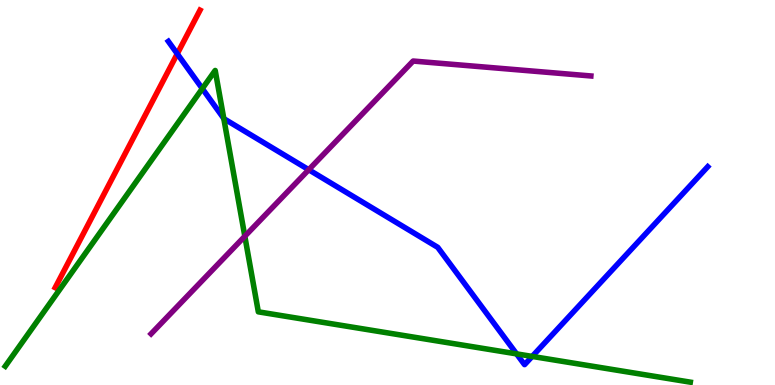[{'lines': ['blue', 'red'], 'intersections': [{'x': 2.29, 'y': 8.6}]}, {'lines': ['green', 'red'], 'intersections': []}, {'lines': ['purple', 'red'], 'intersections': []}, {'lines': ['blue', 'green'], 'intersections': [{'x': 2.61, 'y': 7.7}, {'x': 2.89, 'y': 6.92}, {'x': 6.67, 'y': 0.808}, {'x': 6.87, 'y': 0.742}]}, {'lines': ['blue', 'purple'], 'intersections': [{'x': 3.98, 'y': 5.59}]}, {'lines': ['green', 'purple'], 'intersections': [{'x': 3.16, 'y': 3.86}]}]